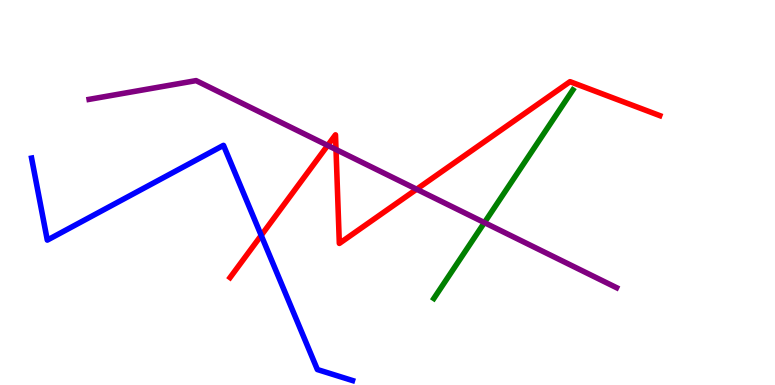[{'lines': ['blue', 'red'], 'intersections': [{'x': 3.37, 'y': 3.89}]}, {'lines': ['green', 'red'], 'intersections': []}, {'lines': ['purple', 'red'], 'intersections': [{'x': 4.23, 'y': 6.22}, {'x': 4.34, 'y': 6.12}, {'x': 5.38, 'y': 5.08}]}, {'lines': ['blue', 'green'], 'intersections': []}, {'lines': ['blue', 'purple'], 'intersections': []}, {'lines': ['green', 'purple'], 'intersections': [{'x': 6.25, 'y': 4.22}]}]